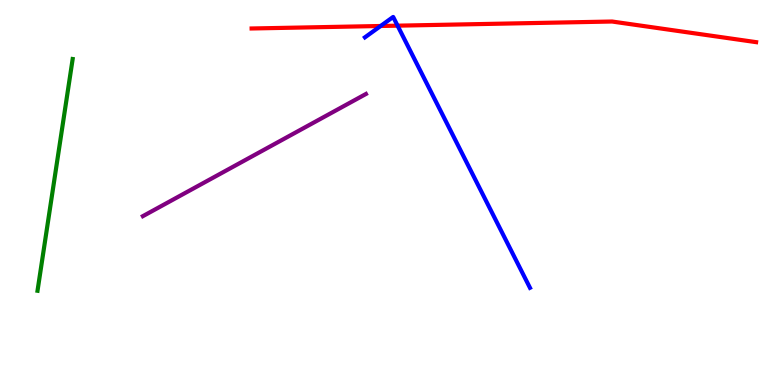[{'lines': ['blue', 'red'], 'intersections': [{'x': 4.91, 'y': 9.32}, {'x': 5.13, 'y': 9.33}]}, {'lines': ['green', 'red'], 'intersections': []}, {'lines': ['purple', 'red'], 'intersections': []}, {'lines': ['blue', 'green'], 'intersections': []}, {'lines': ['blue', 'purple'], 'intersections': []}, {'lines': ['green', 'purple'], 'intersections': []}]